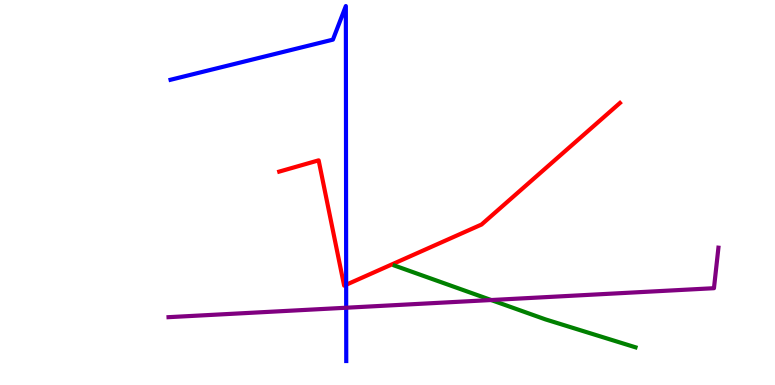[{'lines': ['blue', 'red'], 'intersections': [{'x': 4.47, 'y': 2.6}]}, {'lines': ['green', 'red'], 'intersections': []}, {'lines': ['purple', 'red'], 'intersections': []}, {'lines': ['blue', 'green'], 'intersections': []}, {'lines': ['blue', 'purple'], 'intersections': [{'x': 4.47, 'y': 2.01}]}, {'lines': ['green', 'purple'], 'intersections': [{'x': 6.34, 'y': 2.21}]}]